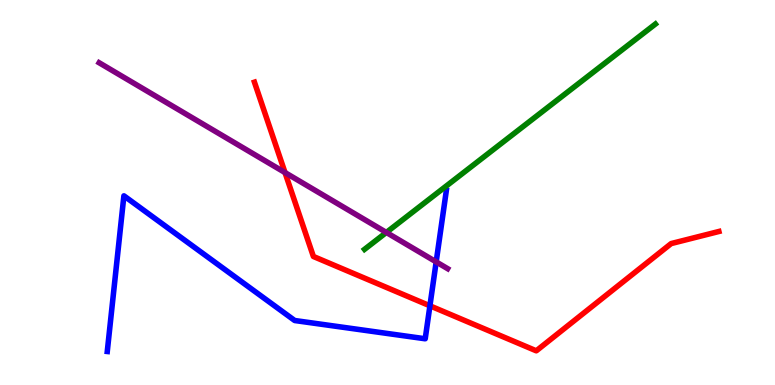[{'lines': ['blue', 'red'], 'intersections': [{'x': 5.55, 'y': 2.06}]}, {'lines': ['green', 'red'], 'intersections': []}, {'lines': ['purple', 'red'], 'intersections': [{'x': 3.68, 'y': 5.52}]}, {'lines': ['blue', 'green'], 'intersections': []}, {'lines': ['blue', 'purple'], 'intersections': [{'x': 5.63, 'y': 3.2}]}, {'lines': ['green', 'purple'], 'intersections': [{'x': 4.99, 'y': 3.96}]}]